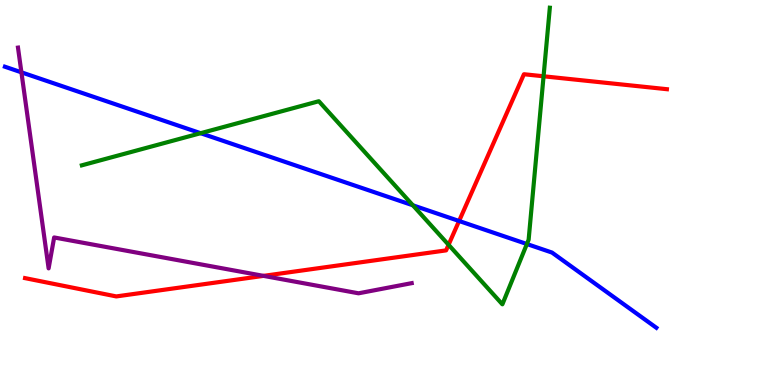[{'lines': ['blue', 'red'], 'intersections': [{'x': 5.92, 'y': 4.26}]}, {'lines': ['green', 'red'], 'intersections': [{'x': 5.79, 'y': 3.64}, {'x': 7.01, 'y': 8.02}]}, {'lines': ['purple', 'red'], 'intersections': [{'x': 3.4, 'y': 2.83}]}, {'lines': ['blue', 'green'], 'intersections': [{'x': 2.59, 'y': 6.54}, {'x': 5.33, 'y': 4.67}, {'x': 6.8, 'y': 3.66}]}, {'lines': ['blue', 'purple'], 'intersections': [{'x': 0.276, 'y': 8.12}]}, {'lines': ['green', 'purple'], 'intersections': []}]